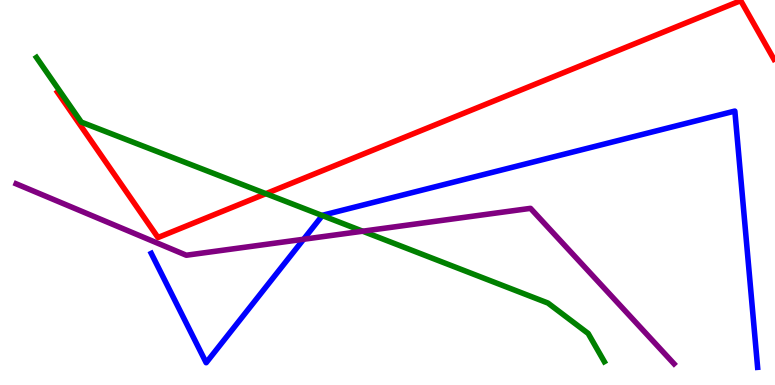[{'lines': ['blue', 'red'], 'intersections': []}, {'lines': ['green', 'red'], 'intersections': [{'x': 3.43, 'y': 4.97}]}, {'lines': ['purple', 'red'], 'intersections': []}, {'lines': ['blue', 'green'], 'intersections': [{'x': 4.16, 'y': 4.4}]}, {'lines': ['blue', 'purple'], 'intersections': [{'x': 3.92, 'y': 3.79}]}, {'lines': ['green', 'purple'], 'intersections': [{'x': 4.68, 'y': 3.99}]}]